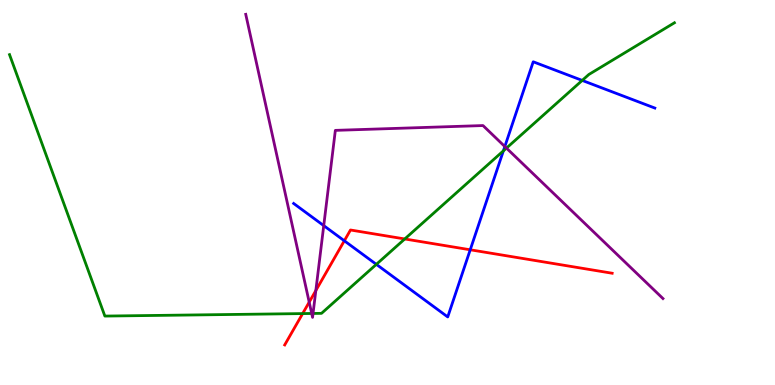[{'lines': ['blue', 'red'], 'intersections': [{'x': 4.44, 'y': 3.75}, {'x': 6.07, 'y': 3.51}]}, {'lines': ['green', 'red'], 'intersections': [{'x': 3.91, 'y': 1.85}, {'x': 5.22, 'y': 3.79}]}, {'lines': ['purple', 'red'], 'intersections': [{'x': 3.99, 'y': 2.15}, {'x': 4.08, 'y': 2.45}]}, {'lines': ['blue', 'green'], 'intersections': [{'x': 4.86, 'y': 3.13}, {'x': 6.5, 'y': 6.08}, {'x': 7.51, 'y': 7.91}]}, {'lines': ['blue', 'purple'], 'intersections': [{'x': 4.18, 'y': 4.14}, {'x': 6.51, 'y': 6.19}]}, {'lines': ['green', 'purple'], 'intersections': [{'x': 4.02, 'y': 1.86}, {'x': 4.04, 'y': 1.86}, {'x': 6.53, 'y': 6.15}]}]